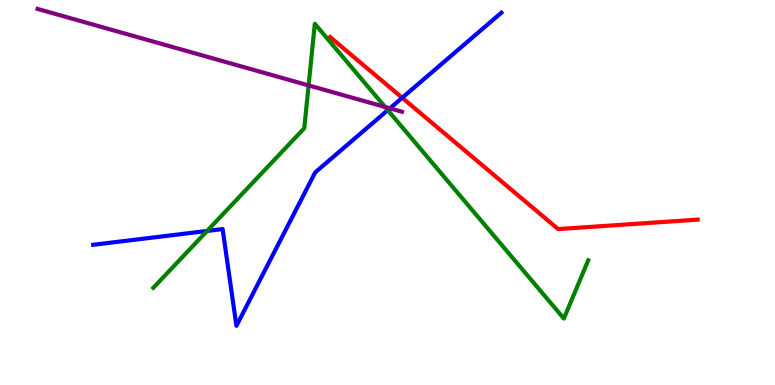[{'lines': ['blue', 'red'], 'intersections': [{'x': 5.19, 'y': 7.46}]}, {'lines': ['green', 'red'], 'intersections': []}, {'lines': ['purple', 'red'], 'intersections': []}, {'lines': ['blue', 'green'], 'intersections': [{'x': 2.67, 'y': 4.0}, {'x': 5.0, 'y': 7.14}]}, {'lines': ['blue', 'purple'], 'intersections': [{'x': 5.03, 'y': 7.19}]}, {'lines': ['green', 'purple'], 'intersections': [{'x': 3.98, 'y': 7.78}, {'x': 4.97, 'y': 7.22}]}]